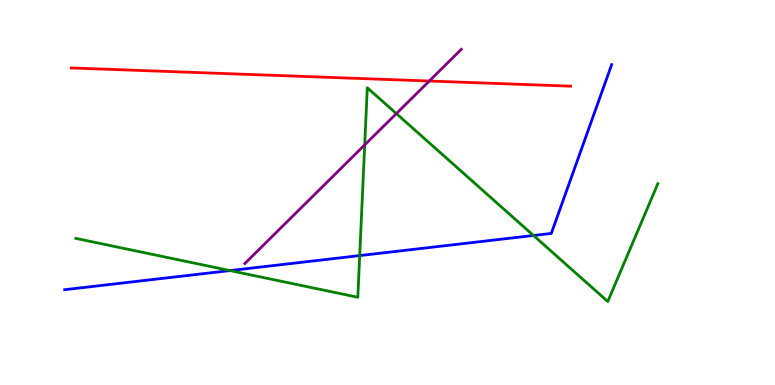[{'lines': ['blue', 'red'], 'intersections': []}, {'lines': ['green', 'red'], 'intersections': []}, {'lines': ['purple', 'red'], 'intersections': [{'x': 5.54, 'y': 7.9}]}, {'lines': ['blue', 'green'], 'intersections': [{'x': 2.97, 'y': 2.97}, {'x': 4.64, 'y': 3.36}, {'x': 6.88, 'y': 3.88}]}, {'lines': ['blue', 'purple'], 'intersections': []}, {'lines': ['green', 'purple'], 'intersections': [{'x': 4.71, 'y': 6.24}, {'x': 5.11, 'y': 7.05}]}]